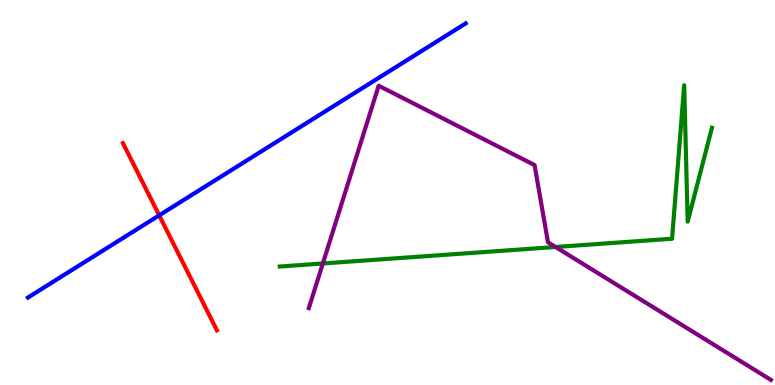[{'lines': ['blue', 'red'], 'intersections': [{'x': 2.05, 'y': 4.41}]}, {'lines': ['green', 'red'], 'intersections': []}, {'lines': ['purple', 'red'], 'intersections': []}, {'lines': ['blue', 'green'], 'intersections': []}, {'lines': ['blue', 'purple'], 'intersections': []}, {'lines': ['green', 'purple'], 'intersections': [{'x': 4.17, 'y': 3.16}, {'x': 7.17, 'y': 3.58}]}]